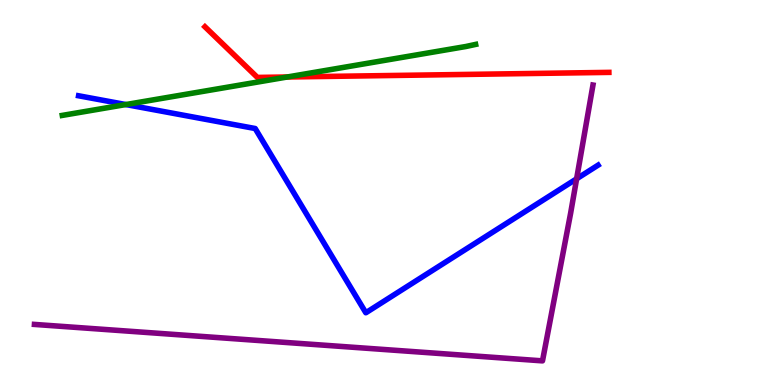[{'lines': ['blue', 'red'], 'intersections': []}, {'lines': ['green', 'red'], 'intersections': [{'x': 3.71, 'y': 8.0}]}, {'lines': ['purple', 'red'], 'intersections': []}, {'lines': ['blue', 'green'], 'intersections': [{'x': 1.62, 'y': 7.28}]}, {'lines': ['blue', 'purple'], 'intersections': [{'x': 7.44, 'y': 5.36}]}, {'lines': ['green', 'purple'], 'intersections': []}]